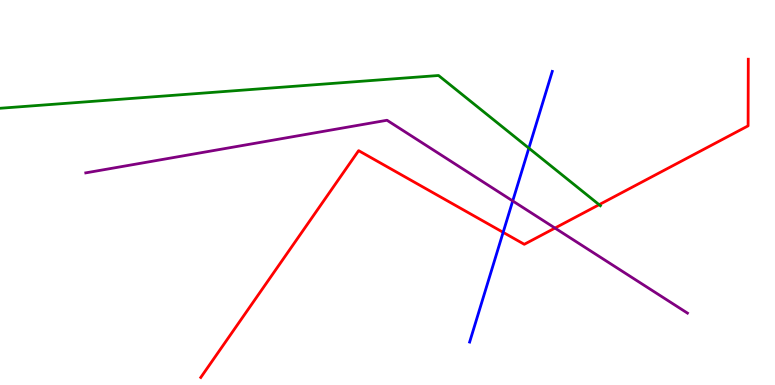[{'lines': ['blue', 'red'], 'intersections': [{'x': 6.49, 'y': 3.96}]}, {'lines': ['green', 'red'], 'intersections': [{'x': 7.73, 'y': 4.68}]}, {'lines': ['purple', 'red'], 'intersections': [{'x': 7.16, 'y': 4.08}]}, {'lines': ['blue', 'green'], 'intersections': [{'x': 6.82, 'y': 6.15}]}, {'lines': ['blue', 'purple'], 'intersections': [{'x': 6.62, 'y': 4.78}]}, {'lines': ['green', 'purple'], 'intersections': []}]